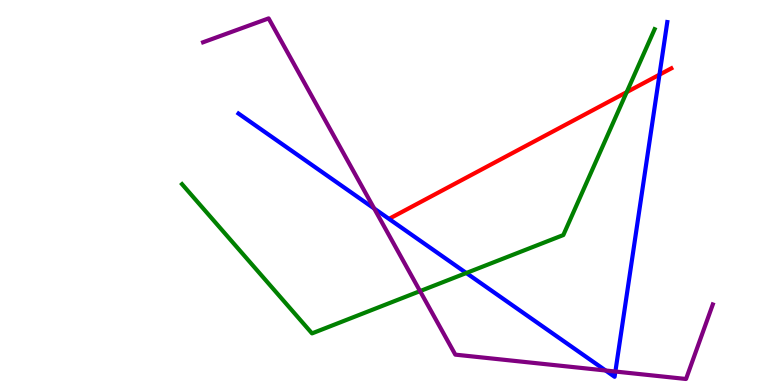[{'lines': ['blue', 'red'], 'intersections': [{'x': 8.51, 'y': 8.06}]}, {'lines': ['green', 'red'], 'intersections': [{'x': 8.09, 'y': 7.61}]}, {'lines': ['purple', 'red'], 'intersections': []}, {'lines': ['blue', 'green'], 'intersections': [{'x': 6.02, 'y': 2.91}]}, {'lines': ['blue', 'purple'], 'intersections': [{'x': 4.83, 'y': 4.58}, {'x': 7.81, 'y': 0.377}, {'x': 7.94, 'y': 0.35}]}, {'lines': ['green', 'purple'], 'intersections': [{'x': 5.42, 'y': 2.44}]}]